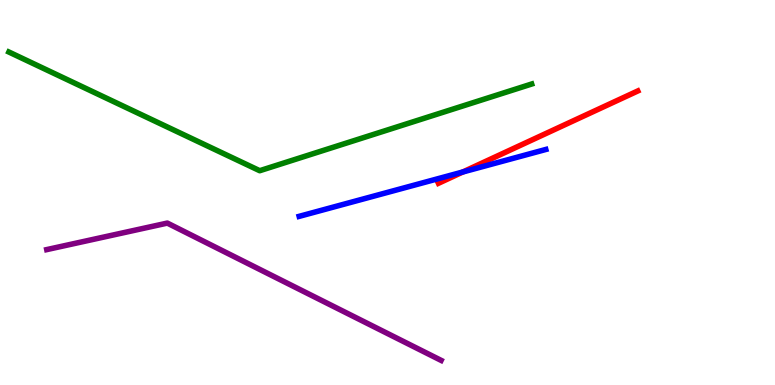[{'lines': ['blue', 'red'], 'intersections': [{'x': 5.97, 'y': 5.53}]}, {'lines': ['green', 'red'], 'intersections': []}, {'lines': ['purple', 'red'], 'intersections': []}, {'lines': ['blue', 'green'], 'intersections': []}, {'lines': ['blue', 'purple'], 'intersections': []}, {'lines': ['green', 'purple'], 'intersections': []}]